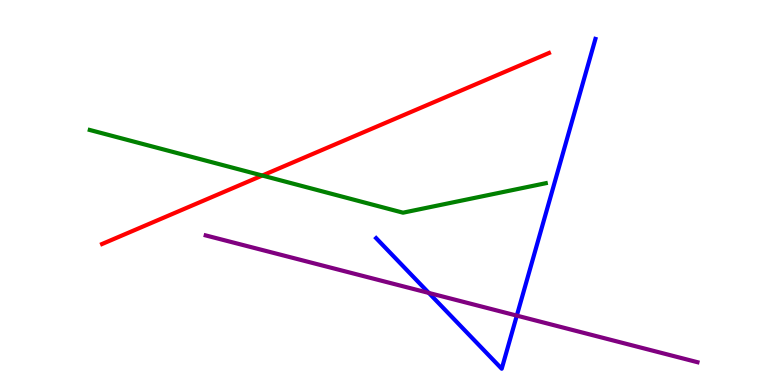[{'lines': ['blue', 'red'], 'intersections': []}, {'lines': ['green', 'red'], 'intersections': [{'x': 3.38, 'y': 5.44}]}, {'lines': ['purple', 'red'], 'intersections': []}, {'lines': ['blue', 'green'], 'intersections': []}, {'lines': ['blue', 'purple'], 'intersections': [{'x': 5.53, 'y': 2.39}, {'x': 6.67, 'y': 1.8}]}, {'lines': ['green', 'purple'], 'intersections': []}]